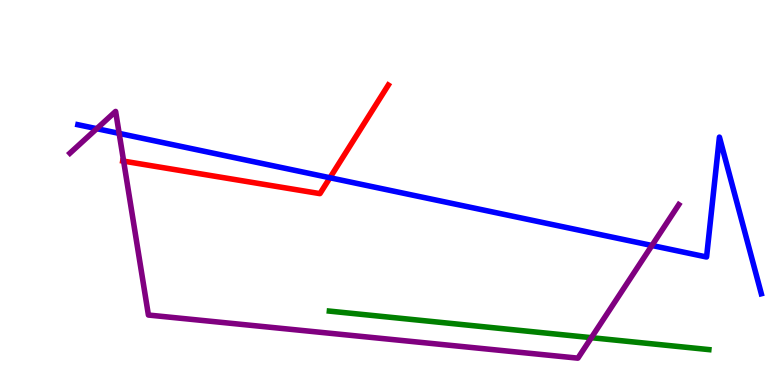[{'lines': ['blue', 'red'], 'intersections': [{'x': 4.26, 'y': 5.38}]}, {'lines': ['green', 'red'], 'intersections': []}, {'lines': ['purple', 'red'], 'intersections': [{'x': 1.6, 'y': 5.81}]}, {'lines': ['blue', 'green'], 'intersections': []}, {'lines': ['blue', 'purple'], 'intersections': [{'x': 1.25, 'y': 6.66}, {'x': 1.54, 'y': 6.54}, {'x': 8.41, 'y': 3.62}]}, {'lines': ['green', 'purple'], 'intersections': [{'x': 7.63, 'y': 1.23}]}]